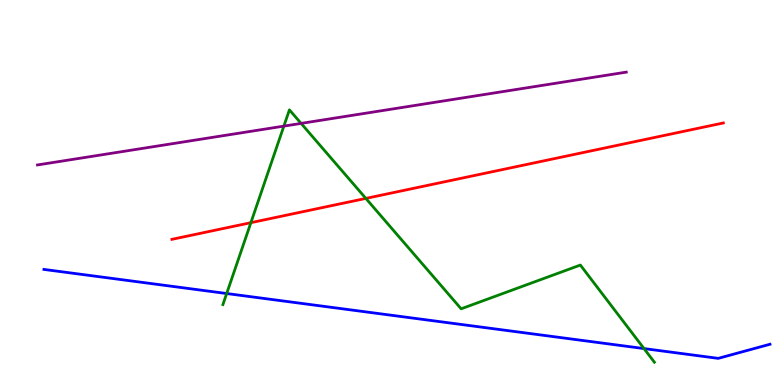[{'lines': ['blue', 'red'], 'intersections': []}, {'lines': ['green', 'red'], 'intersections': [{'x': 3.24, 'y': 4.22}, {'x': 4.72, 'y': 4.85}]}, {'lines': ['purple', 'red'], 'intersections': []}, {'lines': ['blue', 'green'], 'intersections': [{'x': 2.92, 'y': 2.38}, {'x': 8.31, 'y': 0.946}]}, {'lines': ['blue', 'purple'], 'intersections': []}, {'lines': ['green', 'purple'], 'intersections': [{'x': 3.66, 'y': 6.72}, {'x': 3.89, 'y': 6.79}]}]